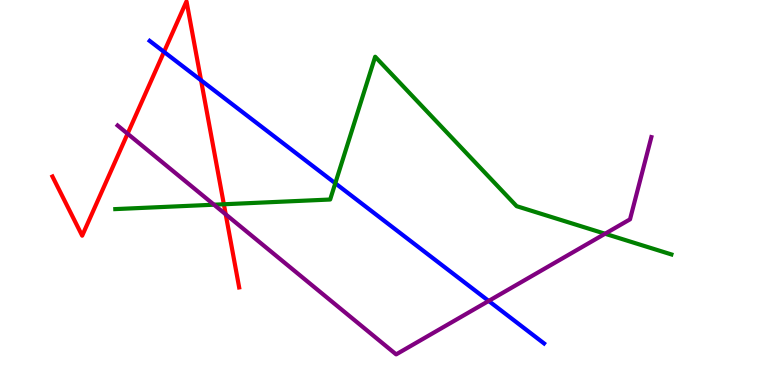[{'lines': ['blue', 'red'], 'intersections': [{'x': 2.12, 'y': 8.65}, {'x': 2.59, 'y': 7.91}]}, {'lines': ['green', 'red'], 'intersections': [{'x': 2.89, 'y': 4.69}]}, {'lines': ['purple', 'red'], 'intersections': [{'x': 1.65, 'y': 6.53}, {'x': 2.91, 'y': 4.43}]}, {'lines': ['blue', 'green'], 'intersections': [{'x': 4.33, 'y': 5.24}]}, {'lines': ['blue', 'purple'], 'intersections': [{'x': 6.31, 'y': 2.18}]}, {'lines': ['green', 'purple'], 'intersections': [{'x': 2.76, 'y': 4.68}, {'x': 7.81, 'y': 3.93}]}]